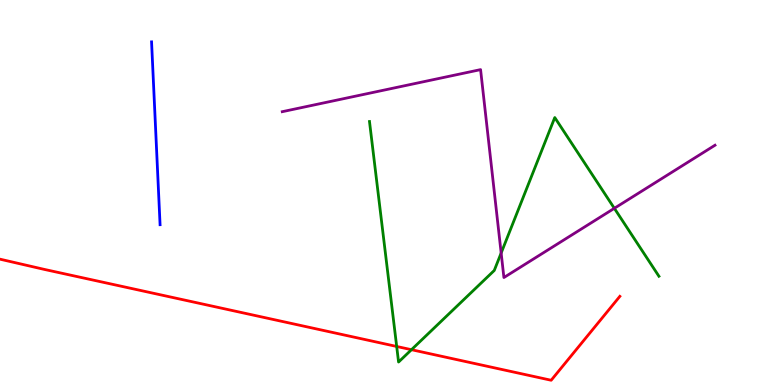[{'lines': ['blue', 'red'], 'intersections': []}, {'lines': ['green', 'red'], 'intersections': [{'x': 5.12, 'y': 1.0}, {'x': 5.31, 'y': 0.917}]}, {'lines': ['purple', 'red'], 'intersections': []}, {'lines': ['blue', 'green'], 'intersections': []}, {'lines': ['blue', 'purple'], 'intersections': []}, {'lines': ['green', 'purple'], 'intersections': [{'x': 6.47, 'y': 3.43}, {'x': 7.93, 'y': 4.59}]}]